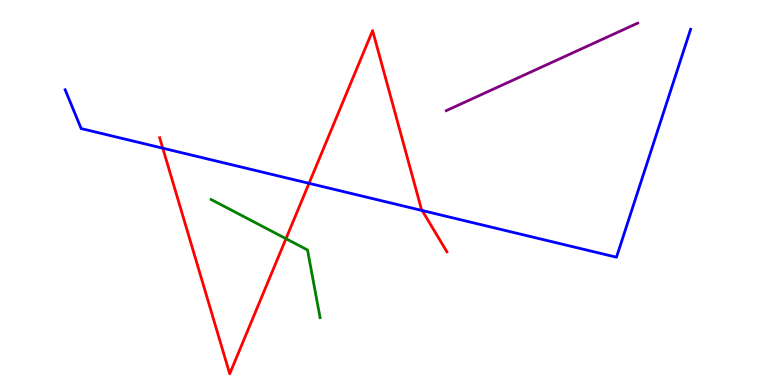[{'lines': ['blue', 'red'], 'intersections': [{'x': 2.1, 'y': 6.15}, {'x': 3.99, 'y': 5.24}, {'x': 5.45, 'y': 4.53}]}, {'lines': ['green', 'red'], 'intersections': [{'x': 3.69, 'y': 3.8}]}, {'lines': ['purple', 'red'], 'intersections': []}, {'lines': ['blue', 'green'], 'intersections': []}, {'lines': ['blue', 'purple'], 'intersections': []}, {'lines': ['green', 'purple'], 'intersections': []}]